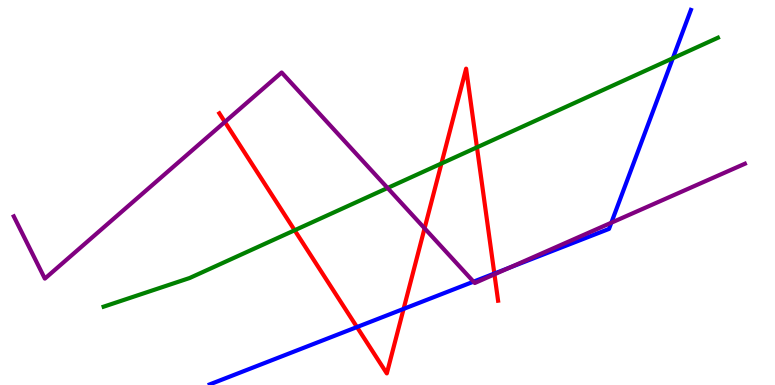[{'lines': ['blue', 'red'], 'intersections': [{'x': 4.61, 'y': 1.5}, {'x': 5.21, 'y': 1.98}, {'x': 6.38, 'y': 2.89}]}, {'lines': ['green', 'red'], 'intersections': [{'x': 3.8, 'y': 4.02}, {'x': 5.7, 'y': 5.75}, {'x': 6.15, 'y': 6.17}]}, {'lines': ['purple', 'red'], 'intersections': [{'x': 2.9, 'y': 6.83}, {'x': 5.48, 'y': 4.07}, {'x': 6.38, 'y': 2.87}]}, {'lines': ['blue', 'green'], 'intersections': [{'x': 8.68, 'y': 8.49}]}, {'lines': ['blue', 'purple'], 'intersections': [{'x': 6.11, 'y': 2.68}, {'x': 6.58, 'y': 3.05}, {'x': 7.89, 'y': 4.22}]}, {'lines': ['green', 'purple'], 'intersections': [{'x': 5.0, 'y': 5.12}]}]